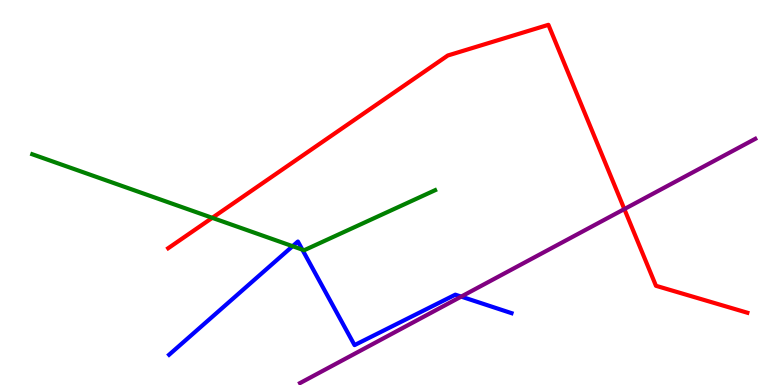[{'lines': ['blue', 'red'], 'intersections': []}, {'lines': ['green', 'red'], 'intersections': [{'x': 2.74, 'y': 4.34}]}, {'lines': ['purple', 'red'], 'intersections': [{'x': 8.06, 'y': 4.57}]}, {'lines': ['blue', 'green'], 'intersections': [{'x': 3.78, 'y': 3.61}, {'x': 3.9, 'y': 3.52}]}, {'lines': ['blue', 'purple'], 'intersections': [{'x': 5.95, 'y': 2.3}]}, {'lines': ['green', 'purple'], 'intersections': []}]